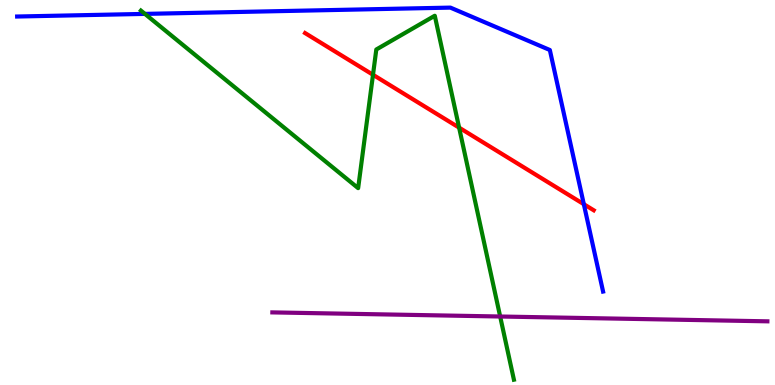[{'lines': ['blue', 'red'], 'intersections': [{'x': 7.53, 'y': 4.7}]}, {'lines': ['green', 'red'], 'intersections': [{'x': 4.81, 'y': 8.06}, {'x': 5.92, 'y': 6.68}]}, {'lines': ['purple', 'red'], 'intersections': []}, {'lines': ['blue', 'green'], 'intersections': [{'x': 1.87, 'y': 9.64}]}, {'lines': ['blue', 'purple'], 'intersections': []}, {'lines': ['green', 'purple'], 'intersections': [{'x': 6.45, 'y': 1.78}]}]